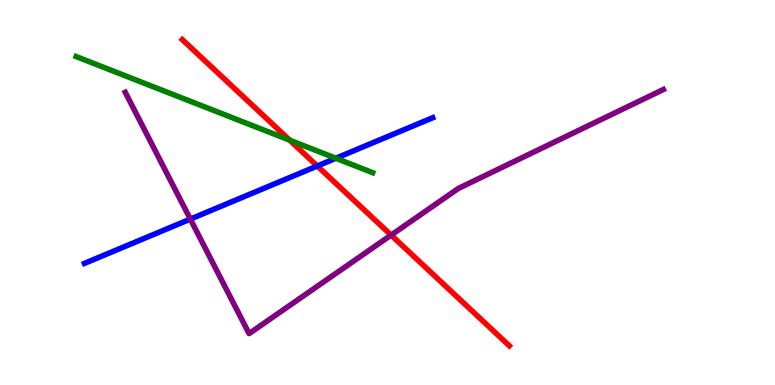[{'lines': ['blue', 'red'], 'intersections': [{'x': 4.09, 'y': 5.69}]}, {'lines': ['green', 'red'], 'intersections': [{'x': 3.74, 'y': 6.36}]}, {'lines': ['purple', 'red'], 'intersections': [{'x': 5.05, 'y': 3.89}]}, {'lines': ['blue', 'green'], 'intersections': [{'x': 4.33, 'y': 5.89}]}, {'lines': ['blue', 'purple'], 'intersections': [{'x': 2.46, 'y': 4.31}]}, {'lines': ['green', 'purple'], 'intersections': []}]